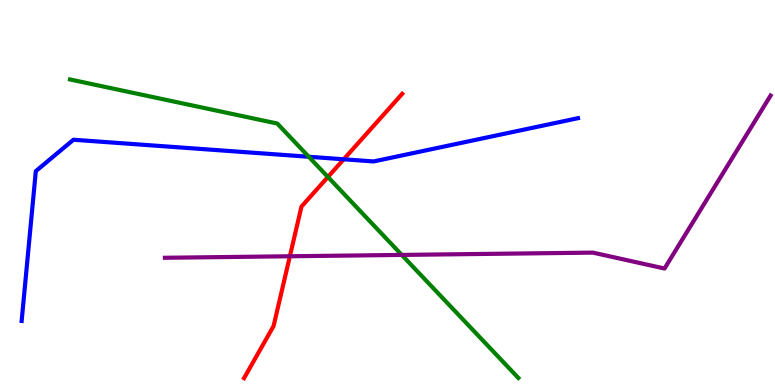[{'lines': ['blue', 'red'], 'intersections': [{'x': 4.44, 'y': 5.86}]}, {'lines': ['green', 'red'], 'intersections': [{'x': 4.23, 'y': 5.4}]}, {'lines': ['purple', 'red'], 'intersections': [{'x': 3.74, 'y': 3.34}]}, {'lines': ['blue', 'green'], 'intersections': [{'x': 3.98, 'y': 5.93}]}, {'lines': ['blue', 'purple'], 'intersections': []}, {'lines': ['green', 'purple'], 'intersections': [{'x': 5.18, 'y': 3.38}]}]